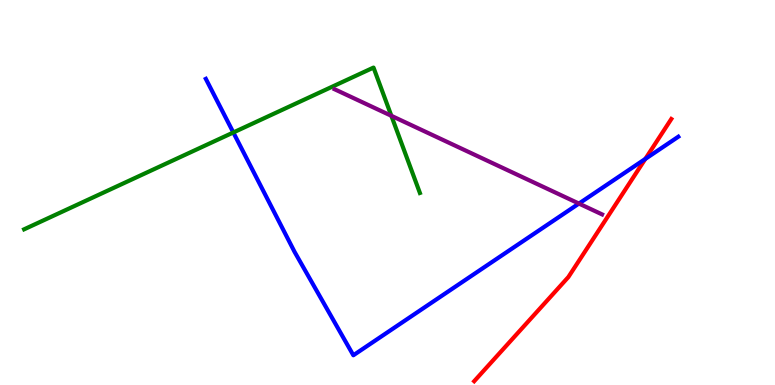[{'lines': ['blue', 'red'], 'intersections': [{'x': 8.33, 'y': 5.87}]}, {'lines': ['green', 'red'], 'intersections': []}, {'lines': ['purple', 'red'], 'intersections': []}, {'lines': ['blue', 'green'], 'intersections': [{'x': 3.01, 'y': 6.56}]}, {'lines': ['blue', 'purple'], 'intersections': [{'x': 7.47, 'y': 4.71}]}, {'lines': ['green', 'purple'], 'intersections': [{'x': 5.05, 'y': 6.99}]}]